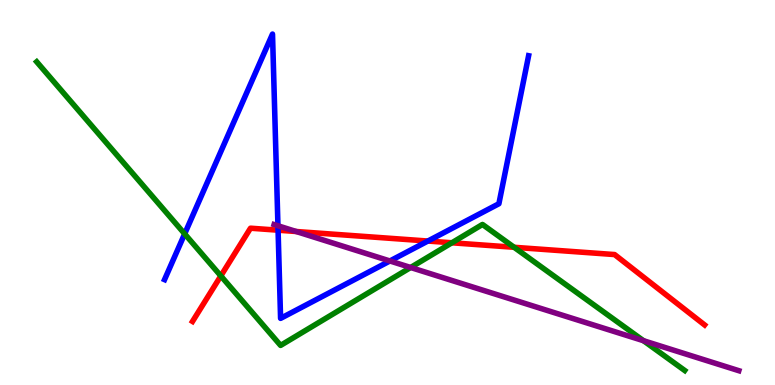[{'lines': ['blue', 'red'], 'intersections': [{'x': 3.59, 'y': 4.02}, {'x': 5.52, 'y': 3.74}]}, {'lines': ['green', 'red'], 'intersections': [{'x': 2.85, 'y': 2.83}, {'x': 5.83, 'y': 3.69}, {'x': 6.63, 'y': 3.58}]}, {'lines': ['purple', 'red'], 'intersections': [{'x': 3.82, 'y': 3.99}]}, {'lines': ['blue', 'green'], 'intersections': [{'x': 2.38, 'y': 3.93}]}, {'lines': ['blue', 'purple'], 'intersections': [{'x': 3.59, 'y': 4.14}, {'x': 5.03, 'y': 3.22}]}, {'lines': ['green', 'purple'], 'intersections': [{'x': 5.3, 'y': 3.05}, {'x': 8.3, 'y': 1.15}]}]